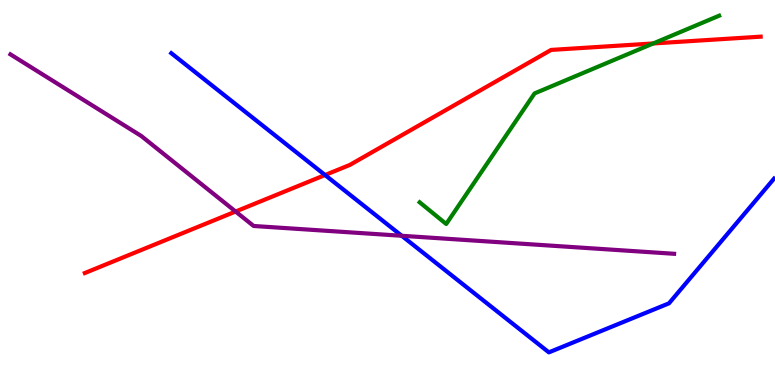[{'lines': ['blue', 'red'], 'intersections': [{'x': 4.19, 'y': 5.45}]}, {'lines': ['green', 'red'], 'intersections': [{'x': 8.43, 'y': 8.87}]}, {'lines': ['purple', 'red'], 'intersections': [{'x': 3.04, 'y': 4.51}]}, {'lines': ['blue', 'green'], 'intersections': []}, {'lines': ['blue', 'purple'], 'intersections': [{'x': 5.18, 'y': 3.88}]}, {'lines': ['green', 'purple'], 'intersections': []}]